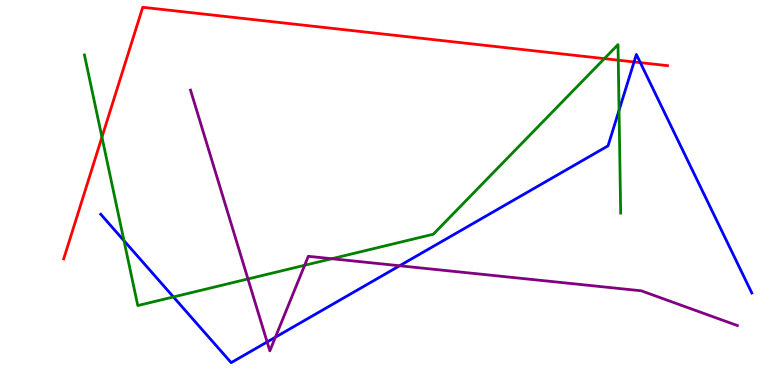[{'lines': ['blue', 'red'], 'intersections': [{'x': 8.18, 'y': 8.39}, {'x': 8.26, 'y': 8.37}]}, {'lines': ['green', 'red'], 'intersections': [{'x': 1.32, 'y': 6.44}, {'x': 7.8, 'y': 8.48}, {'x': 7.98, 'y': 8.44}]}, {'lines': ['purple', 'red'], 'intersections': []}, {'lines': ['blue', 'green'], 'intersections': [{'x': 1.6, 'y': 3.75}, {'x': 2.24, 'y': 2.29}, {'x': 7.99, 'y': 7.14}]}, {'lines': ['blue', 'purple'], 'intersections': [{'x': 3.45, 'y': 1.12}, {'x': 3.55, 'y': 1.24}, {'x': 5.16, 'y': 3.1}]}, {'lines': ['green', 'purple'], 'intersections': [{'x': 3.2, 'y': 2.75}, {'x': 3.93, 'y': 3.11}, {'x': 4.28, 'y': 3.28}]}]